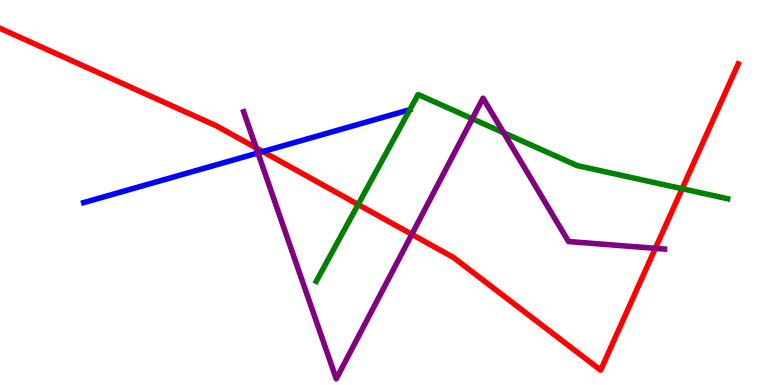[{'lines': ['blue', 'red'], 'intersections': [{'x': 3.39, 'y': 6.06}]}, {'lines': ['green', 'red'], 'intersections': [{'x': 4.62, 'y': 4.69}, {'x': 8.8, 'y': 5.1}]}, {'lines': ['purple', 'red'], 'intersections': [{'x': 3.31, 'y': 6.16}, {'x': 5.31, 'y': 3.91}, {'x': 8.46, 'y': 3.55}]}, {'lines': ['blue', 'green'], 'intersections': []}, {'lines': ['blue', 'purple'], 'intersections': [{'x': 3.33, 'y': 6.03}]}, {'lines': ['green', 'purple'], 'intersections': [{'x': 6.09, 'y': 6.92}, {'x': 6.5, 'y': 6.55}]}]